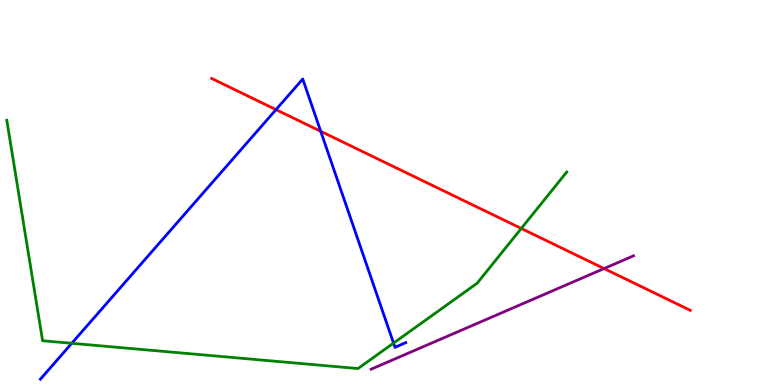[{'lines': ['blue', 'red'], 'intersections': [{'x': 3.56, 'y': 7.15}, {'x': 4.14, 'y': 6.59}]}, {'lines': ['green', 'red'], 'intersections': [{'x': 6.73, 'y': 4.07}]}, {'lines': ['purple', 'red'], 'intersections': [{'x': 7.79, 'y': 3.02}]}, {'lines': ['blue', 'green'], 'intersections': [{'x': 0.926, 'y': 1.08}, {'x': 5.08, 'y': 1.09}]}, {'lines': ['blue', 'purple'], 'intersections': []}, {'lines': ['green', 'purple'], 'intersections': []}]